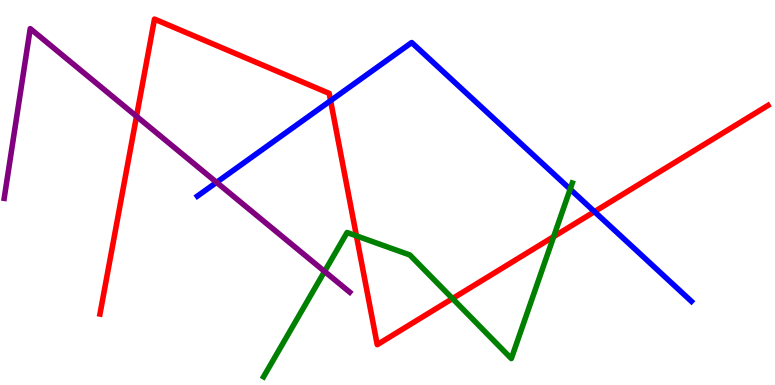[{'lines': ['blue', 'red'], 'intersections': [{'x': 4.27, 'y': 7.39}, {'x': 7.67, 'y': 4.5}]}, {'lines': ['green', 'red'], 'intersections': [{'x': 4.6, 'y': 3.87}, {'x': 5.84, 'y': 2.25}, {'x': 7.14, 'y': 3.85}]}, {'lines': ['purple', 'red'], 'intersections': [{'x': 1.76, 'y': 6.98}]}, {'lines': ['blue', 'green'], 'intersections': [{'x': 7.36, 'y': 5.09}]}, {'lines': ['blue', 'purple'], 'intersections': [{'x': 2.79, 'y': 5.26}]}, {'lines': ['green', 'purple'], 'intersections': [{'x': 4.19, 'y': 2.95}]}]